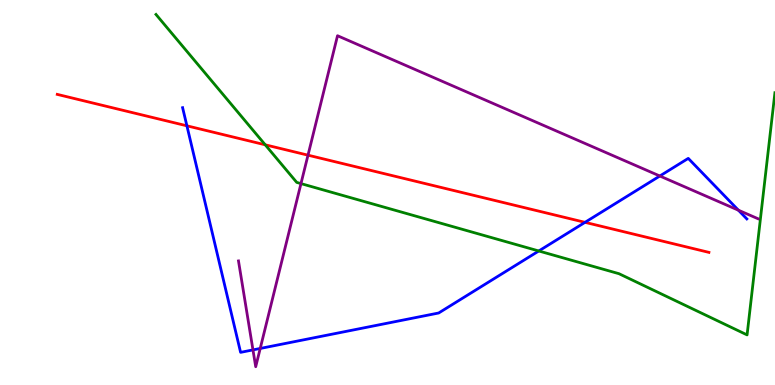[{'lines': ['blue', 'red'], 'intersections': [{'x': 2.41, 'y': 6.73}, {'x': 7.55, 'y': 4.23}]}, {'lines': ['green', 'red'], 'intersections': [{'x': 3.42, 'y': 6.24}]}, {'lines': ['purple', 'red'], 'intersections': [{'x': 3.97, 'y': 5.97}]}, {'lines': ['blue', 'green'], 'intersections': [{'x': 6.95, 'y': 3.48}]}, {'lines': ['blue', 'purple'], 'intersections': [{'x': 3.26, 'y': 0.912}, {'x': 3.36, 'y': 0.949}, {'x': 8.51, 'y': 5.43}, {'x': 9.53, 'y': 4.54}]}, {'lines': ['green', 'purple'], 'intersections': [{'x': 3.88, 'y': 5.23}]}]